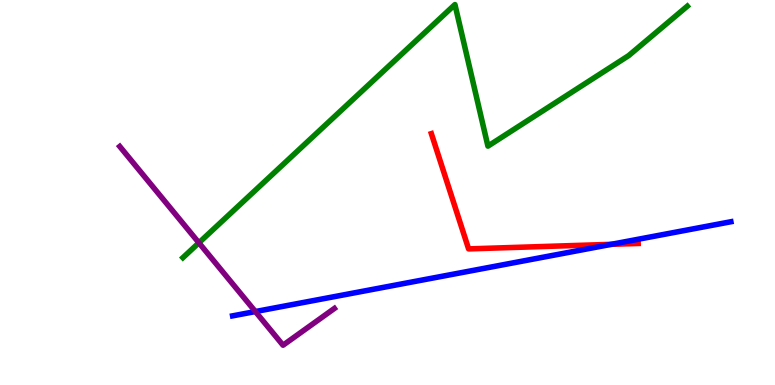[{'lines': ['blue', 'red'], 'intersections': [{'x': 7.89, 'y': 3.65}]}, {'lines': ['green', 'red'], 'intersections': []}, {'lines': ['purple', 'red'], 'intersections': []}, {'lines': ['blue', 'green'], 'intersections': []}, {'lines': ['blue', 'purple'], 'intersections': [{'x': 3.3, 'y': 1.91}]}, {'lines': ['green', 'purple'], 'intersections': [{'x': 2.57, 'y': 3.69}]}]